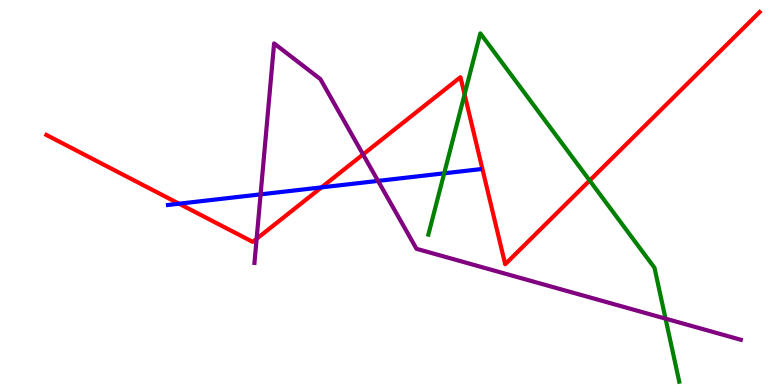[{'lines': ['blue', 'red'], 'intersections': [{'x': 2.31, 'y': 4.71}, {'x': 4.15, 'y': 5.13}]}, {'lines': ['green', 'red'], 'intersections': [{'x': 5.99, 'y': 7.55}, {'x': 7.61, 'y': 5.31}]}, {'lines': ['purple', 'red'], 'intersections': [{'x': 3.31, 'y': 3.8}, {'x': 4.68, 'y': 5.99}]}, {'lines': ['blue', 'green'], 'intersections': [{'x': 5.73, 'y': 5.5}]}, {'lines': ['blue', 'purple'], 'intersections': [{'x': 3.36, 'y': 4.95}, {'x': 4.88, 'y': 5.3}]}, {'lines': ['green', 'purple'], 'intersections': [{'x': 8.59, 'y': 1.72}]}]